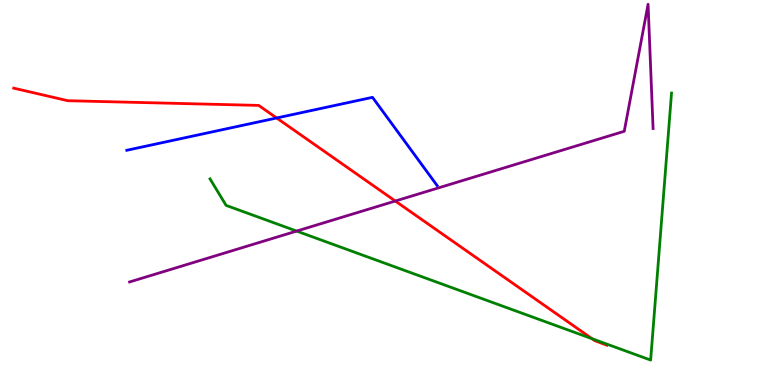[{'lines': ['blue', 'red'], 'intersections': [{'x': 3.57, 'y': 6.94}]}, {'lines': ['green', 'red'], 'intersections': [{'x': 7.64, 'y': 1.2}]}, {'lines': ['purple', 'red'], 'intersections': [{'x': 5.1, 'y': 4.78}]}, {'lines': ['blue', 'green'], 'intersections': []}, {'lines': ['blue', 'purple'], 'intersections': []}, {'lines': ['green', 'purple'], 'intersections': [{'x': 3.83, 'y': 4.0}]}]